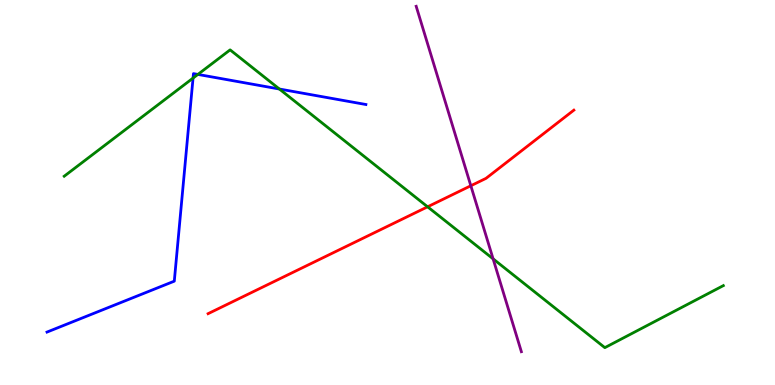[{'lines': ['blue', 'red'], 'intersections': []}, {'lines': ['green', 'red'], 'intersections': [{'x': 5.52, 'y': 4.63}]}, {'lines': ['purple', 'red'], 'intersections': [{'x': 6.08, 'y': 5.18}]}, {'lines': ['blue', 'green'], 'intersections': [{'x': 2.49, 'y': 7.97}, {'x': 2.55, 'y': 8.07}, {'x': 3.6, 'y': 7.69}]}, {'lines': ['blue', 'purple'], 'intersections': []}, {'lines': ['green', 'purple'], 'intersections': [{'x': 6.36, 'y': 3.28}]}]